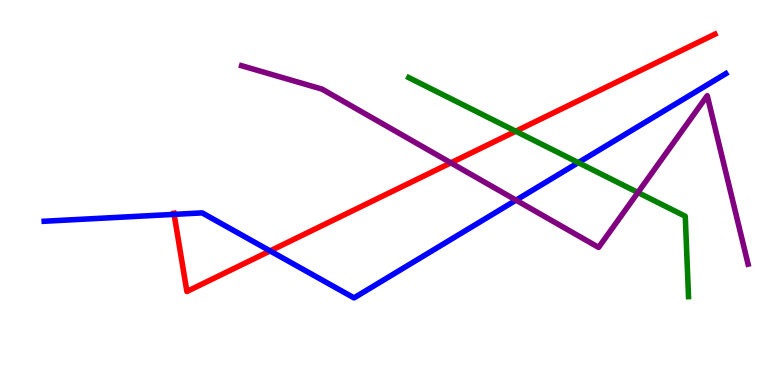[{'lines': ['blue', 'red'], 'intersections': [{'x': 2.25, 'y': 4.43}, {'x': 3.49, 'y': 3.48}]}, {'lines': ['green', 'red'], 'intersections': [{'x': 6.65, 'y': 6.59}]}, {'lines': ['purple', 'red'], 'intersections': [{'x': 5.82, 'y': 5.77}]}, {'lines': ['blue', 'green'], 'intersections': [{'x': 7.46, 'y': 5.78}]}, {'lines': ['blue', 'purple'], 'intersections': [{'x': 6.66, 'y': 4.8}]}, {'lines': ['green', 'purple'], 'intersections': [{'x': 8.23, 'y': 5.0}]}]